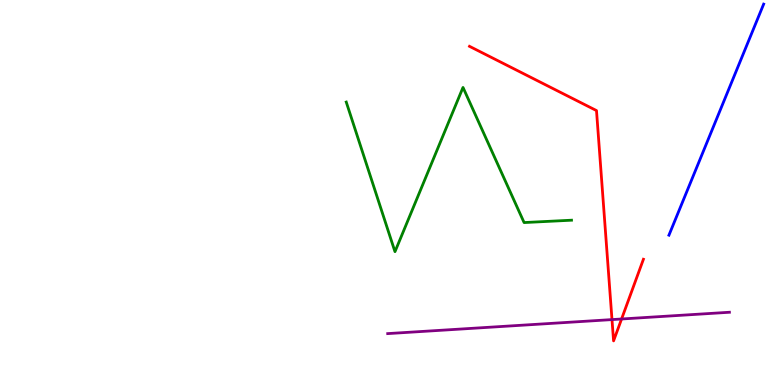[{'lines': ['blue', 'red'], 'intersections': []}, {'lines': ['green', 'red'], 'intersections': []}, {'lines': ['purple', 'red'], 'intersections': [{'x': 7.9, 'y': 1.7}, {'x': 8.02, 'y': 1.71}]}, {'lines': ['blue', 'green'], 'intersections': []}, {'lines': ['blue', 'purple'], 'intersections': []}, {'lines': ['green', 'purple'], 'intersections': []}]